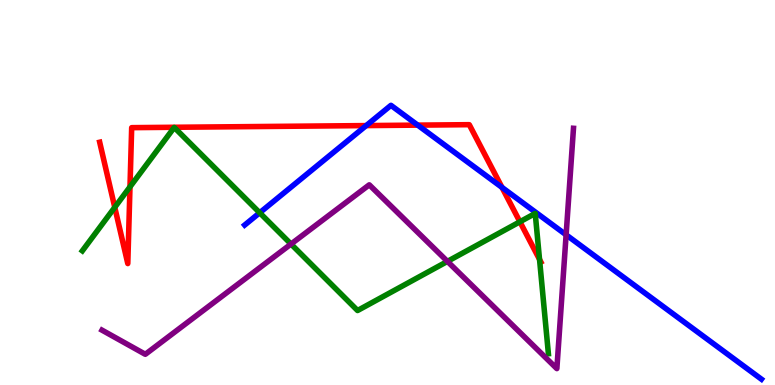[{'lines': ['blue', 'red'], 'intersections': [{'x': 4.73, 'y': 6.74}, {'x': 5.39, 'y': 6.75}, {'x': 6.48, 'y': 5.13}]}, {'lines': ['green', 'red'], 'intersections': [{'x': 1.48, 'y': 4.62}, {'x': 1.68, 'y': 5.15}, {'x': 6.71, 'y': 4.24}, {'x': 6.96, 'y': 3.26}]}, {'lines': ['purple', 'red'], 'intersections': []}, {'lines': ['blue', 'green'], 'intersections': [{'x': 3.35, 'y': 4.47}]}, {'lines': ['blue', 'purple'], 'intersections': [{'x': 7.3, 'y': 3.9}]}, {'lines': ['green', 'purple'], 'intersections': [{'x': 3.76, 'y': 3.66}, {'x': 5.77, 'y': 3.21}]}]